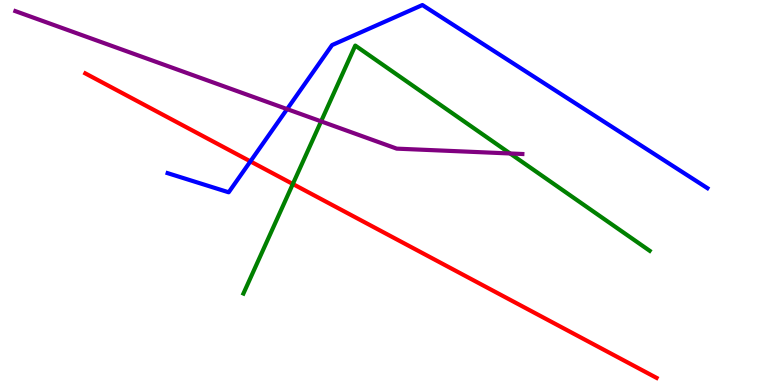[{'lines': ['blue', 'red'], 'intersections': [{'x': 3.23, 'y': 5.81}]}, {'lines': ['green', 'red'], 'intersections': [{'x': 3.78, 'y': 5.22}]}, {'lines': ['purple', 'red'], 'intersections': []}, {'lines': ['blue', 'green'], 'intersections': []}, {'lines': ['blue', 'purple'], 'intersections': [{'x': 3.7, 'y': 7.17}]}, {'lines': ['green', 'purple'], 'intersections': [{'x': 4.14, 'y': 6.85}, {'x': 6.58, 'y': 6.01}]}]